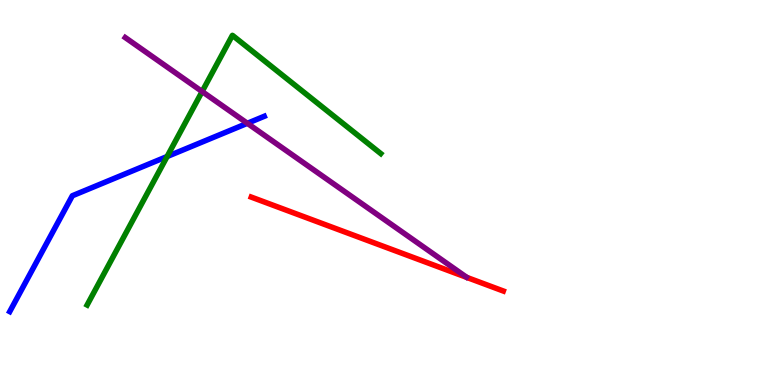[{'lines': ['blue', 'red'], 'intersections': []}, {'lines': ['green', 'red'], 'intersections': []}, {'lines': ['purple', 'red'], 'intersections': []}, {'lines': ['blue', 'green'], 'intersections': [{'x': 2.16, 'y': 5.93}]}, {'lines': ['blue', 'purple'], 'intersections': [{'x': 3.19, 'y': 6.8}]}, {'lines': ['green', 'purple'], 'intersections': [{'x': 2.61, 'y': 7.62}]}]